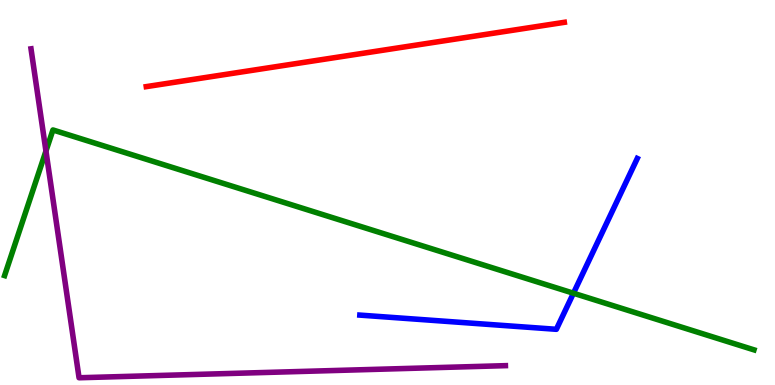[{'lines': ['blue', 'red'], 'intersections': []}, {'lines': ['green', 'red'], 'intersections': []}, {'lines': ['purple', 'red'], 'intersections': []}, {'lines': ['blue', 'green'], 'intersections': [{'x': 7.4, 'y': 2.38}]}, {'lines': ['blue', 'purple'], 'intersections': []}, {'lines': ['green', 'purple'], 'intersections': [{'x': 0.593, 'y': 6.08}]}]